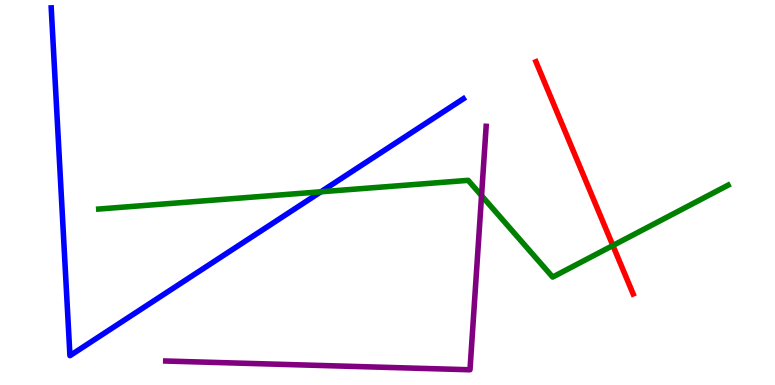[{'lines': ['blue', 'red'], 'intersections': []}, {'lines': ['green', 'red'], 'intersections': [{'x': 7.91, 'y': 3.62}]}, {'lines': ['purple', 'red'], 'intersections': []}, {'lines': ['blue', 'green'], 'intersections': [{'x': 4.14, 'y': 5.02}]}, {'lines': ['blue', 'purple'], 'intersections': []}, {'lines': ['green', 'purple'], 'intersections': [{'x': 6.21, 'y': 4.92}]}]